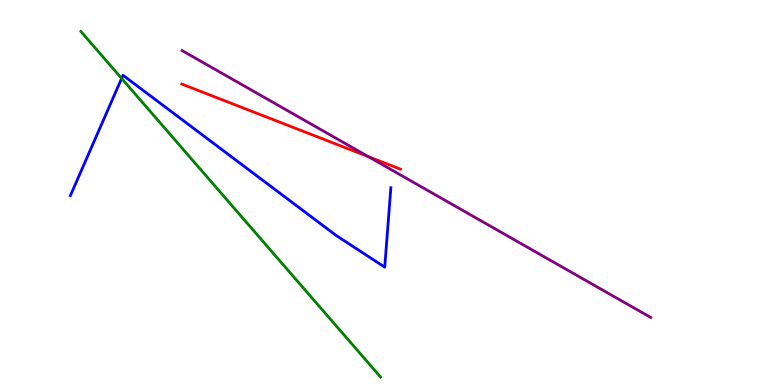[{'lines': ['blue', 'red'], 'intersections': []}, {'lines': ['green', 'red'], 'intersections': []}, {'lines': ['purple', 'red'], 'intersections': [{'x': 4.75, 'y': 5.93}]}, {'lines': ['blue', 'green'], 'intersections': [{'x': 1.57, 'y': 7.96}]}, {'lines': ['blue', 'purple'], 'intersections': []}, {'lines': ['green', 'purple'], 'intersections': []}]